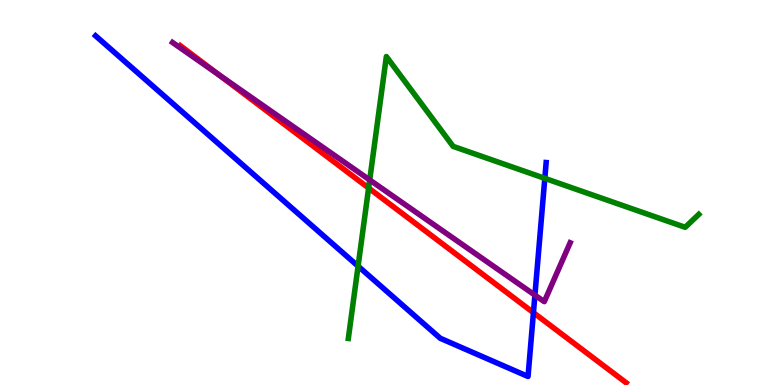[{'lines': ['blue', 'red'], 'intersections': [{'x': 6.88, 'y': 1.88}]}, {'lines': ['green', 'red'], 'intersections': [{'x': 4.76, 'y': 5.12}]}, {'lines': ['purple', 'red'], 'intersections': [{'x': 2.82, 'y': 8.06}]}, {'lines': ['blue', 'green'], 'intersections': [{'x': 4.62, 'y': 3.09}, {'x': 7.03, 'y': 5.37}]}, {'lines': ['blue', 'purple'], 'intersections': [{'x': 6.9, 'y': 2.33}]}, {'lines': ['green', 'purple'], 'intersections': [{'x': 4.77, 'y': 5.33}]}]